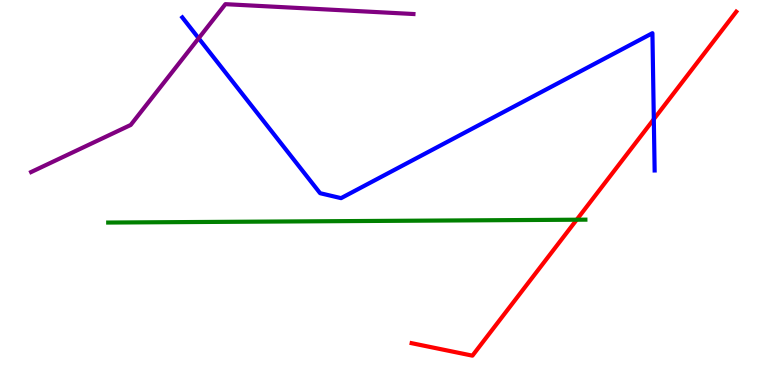[{'lines': ['blue', 'red'], 'intersections': [{'x': 8.44, 'y': 6.9}]}, {'lines': ['green', 'red'], 'intersections': [{'x': 7.44, 'y': 4.29}]}, {'lines': ['purple', 'red'], 'intersections': []}, {'lines': ['blue', 'green'], 'intersections': []}, {'lines': ['blue', 'purple'], 'intersections': [{'x': 2.56, 'y': 9.01}]}, {'lines': ['green', 'purple'], 'intersections': []}]